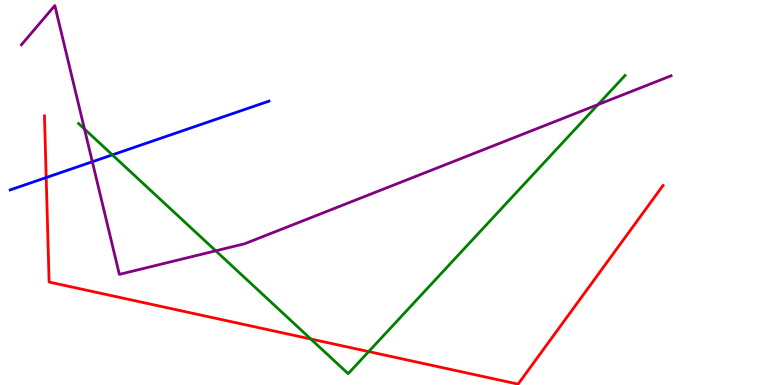[{'lines': ['blue', 'red'], 'intersections': [{'x': 0.596, 'y': 5.39}]}, {'lines': ['green', 'red'], 'intersections': [{'x': 4.01, 'y': 1.19}, {'x': 4.76, 'y': 0.868}]}, {'lines': ['purple', 'red'], 'intersections': []}, {'lines': ['blue', 'green'], 'intersections': [{'x': 1.45, 'y': 5.98}]}, {'lines': ['blue', 'purple'], 'intersections': [{'x': 1.19, 'y': 5.8}]}, {'lines': ['green', 'purple'], 'intersections': [{'x': 1.09, 'y': 6.65}, {'x': 2.78, 'y': 3.49}, {'x': 7.72, 'y': 7.28}]}]